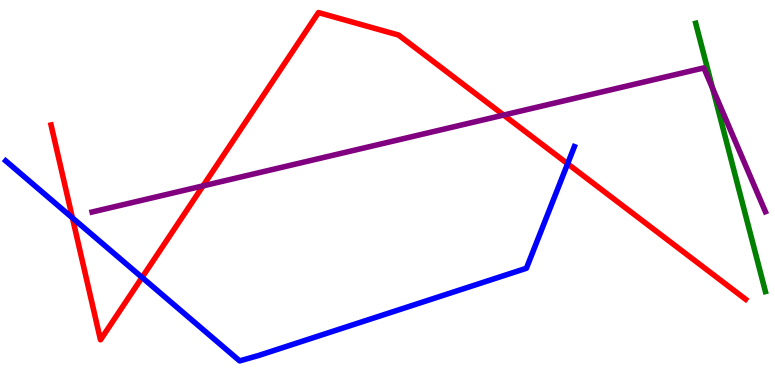[{'lines': ['blue', 'red'], 'intersections': [{'x': 0.935, 'y': 4.34}, {'x': 1.83, 'y': 2.79}, {'x': 7.32, 'y': 5.75}]}, {'lines': ['green', 'red'], 'intersections': []}, {'lines': ['purple', 'red'], 'intersections': [{'x': 2.62, 'y': 5.17}, {'x': 6.5, 'y': 7.01}]}, {'lines': ['blue', 'green'], 'intersections': []}, {'lines': ['blue', 'purple'], 'intersections': []}, {'lines': ['green', 'purple'], 'intersections': [{'x': 9.2, 'y': 7.7}]}]